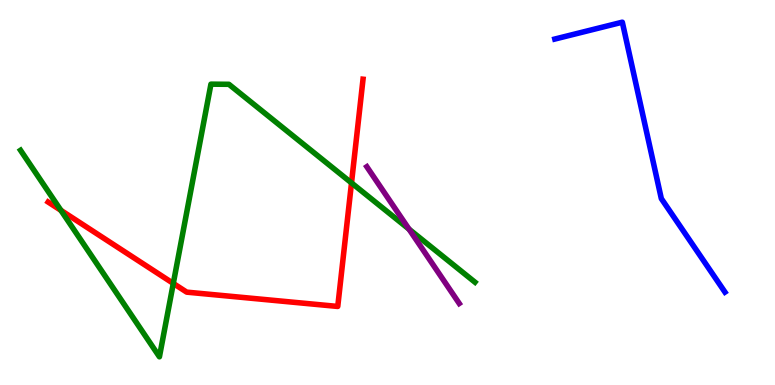[{'lines': ['blue', 'red'], 'intersections': []}, {'lines': ['green', 'red'], 'intersections': [{'x': 0.786, 'y': 4.54}, {'x': 2.24, 'y': 2.64}, {'x': 4.54, 'y': 5.25}]}, {'lines': ['purple', 'red'], 'intersections': []}, {'lines': ['blue', 'green'], 'intersections': []}, {'lines': ['blue', 'purple'], 'intersections': []}, {'lines': ['green', 'purple'], 'intersections': [{'x': 5.28, 'y': 4.05}]}]